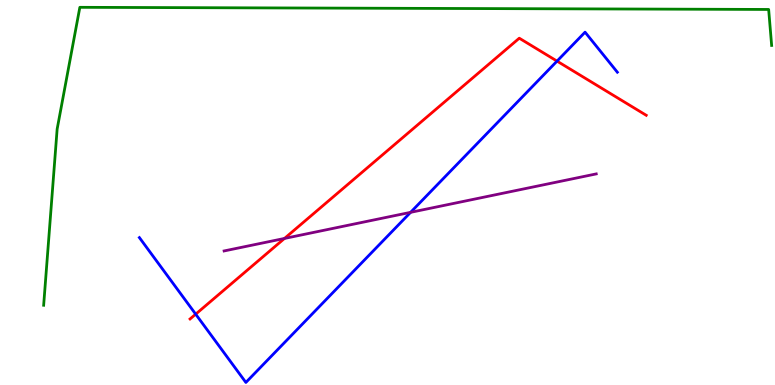[{'lines': ['blue', 'red'], 'intersections': [{'x': 2.52, 'y': 1.84}, {'x': 7.19, 'y': 8.41}]}, {'lines': ['green', 'red'], 'intersections': []}, {'lines': ['purple', 'red'], 'intersections': [{'x': 3.67, 'y': 3.81}]}, {'lines': ['blue', 'green'], 'intersections': []}, {'lines': ['blue', 'purple'], 'intersections': [{'x': 5.3, 'y': 4.48}]}, {'lines': ['green', 'purple'], 'intersections': []}]